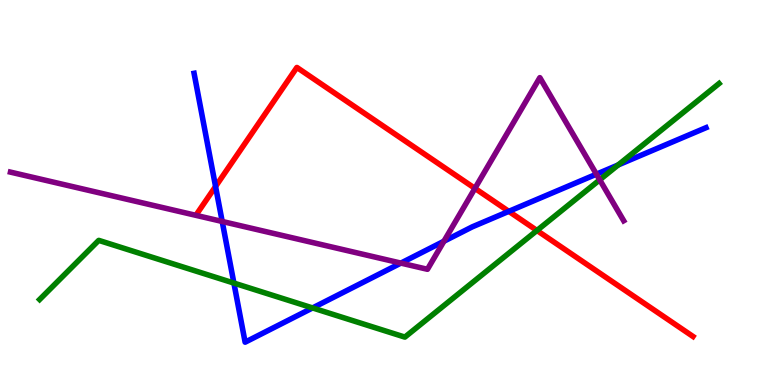[{'lines': ['blue', 'red'], 'intersections': [{'x': 2.78, 'y': 5.16}, {'x': 6.57, 'y': 4.51}]}, {'lines': ['green', 'red'], 'intersections': [{'x': 6.93, 'y': 4.01}]}, {'lines': ['purple', 'red'], 'intersections': [{'x': 6.13, 'y': 5.11}]}, {'lines': ['blue', 'green'], 'intersections': [{'x': 3.02, 'y': 2.65}, {'x': 4.03, 'y': 2.0}, {'x': 7.98, 'y': 5.72}]}, {'lines': ['blue', 'purple'], 'intersections': [{'x': 2.87, 'y': 4.25}, {'x': 5.17, 'y': 3.17}, {'x': 5.73, 'y': 3.73}, {'x': 7.7, 'y': 5.48}]}, {'lines': ['green', 'purple'], 'intersections': [{'x': 7.74, 'y': 5.33}]}]